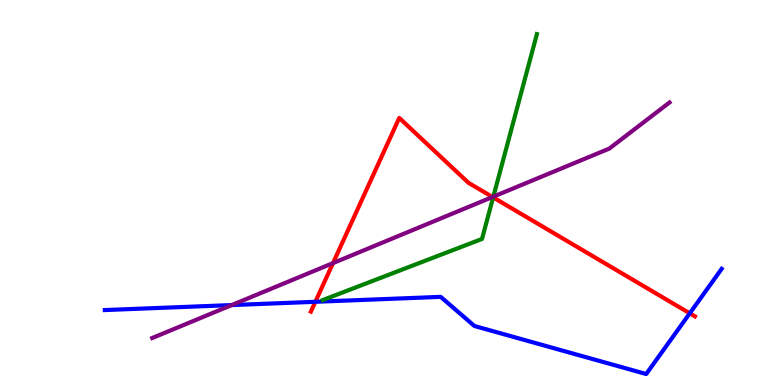[{'lines': ['blue', 'red'], 'intersections': [{'x': 4.07, 'y': 2.16}, {'x': 8.9, 'y': 1.86}]}, {'lines': ['green', 'red'], 'intersections': [{'x': 6.36, 'y': 4.87}]}, {'lines': ['purple', 'red'], 'intersections': [{'x': 4.3, 'y': 3.17}, {'x': 6.35, 'y': 4.88}]}, {'lines': ['blue', 'green'], 'intersections': []}, {'lines': ['blue', 'purple'], 'intersections': [{'x': 2.99, 'y': 2.08}]}, {'lines': ['green', 'purple'], 'intersections': [{'x': 6.37, 'y': 4.89}]}]